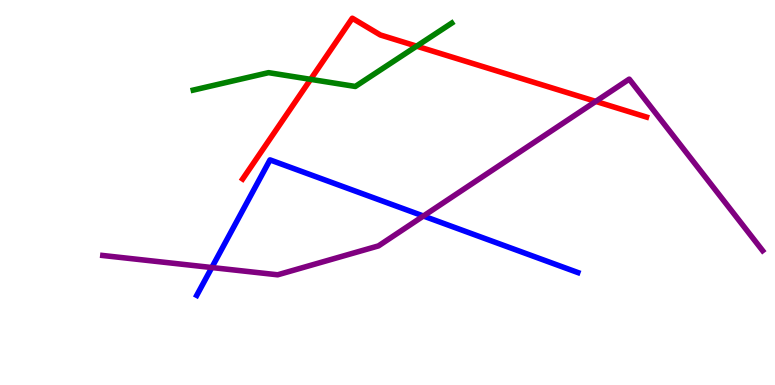[{'lines': ['blue', 'red'], 'intersections': []}, {'lines': ['green', 'red'], 'intersections': [{'x': 4.01, 'y': 7.94}, {'x': 5.38, 'y': 8.8}]}, {'lines': ['purple', 'red'], 'intersections': [{'x': 7.69, 'y': 7.37}]}, {'lines': ['blue', 'green'], 'intersections': []}, {'lines': ['blue', 'purple'], 'intersections': [{'x': 2.73, 'y': 3.05}, {'x': 5.46, 'y': 4.39}]}, {'lines': ['green', 'purple'], 'intersections': []}]